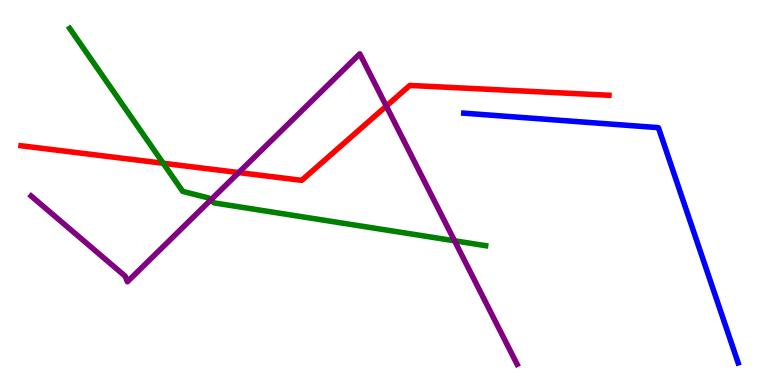[{'lines': ['blue', 'red'], 'intersections': []}, {'lines': ['green', 'red'], 'intersections': [{'x': 2.11, 'y': 5.76}]}, {'lines': ['purple', 'red'], 'intersections': [{'x': 3.08, 'y': 5.52}, {'x': 4.98, 'y': 7.24}]}, {'lines': ['blue', 'green'], 'intersections': []}, {'lines': ['blue', 'purple'], 'intersections': []}, {'lines': ['green', 'purple'], 'intersections': [{'x': 2.72, 'y': 4.81}, {'x': 5.86, 'y': 3.75}]}]